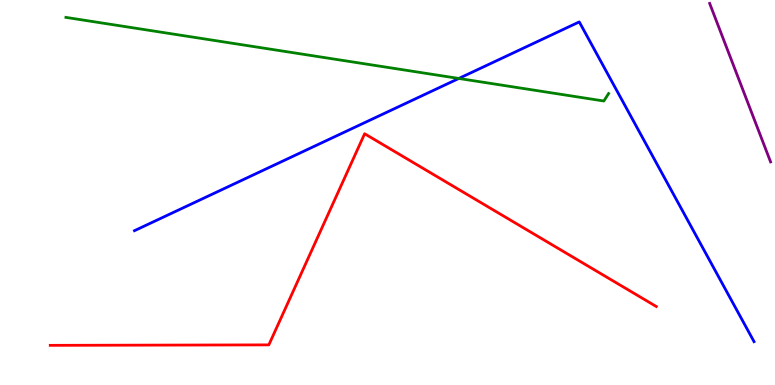[{'lines': ['blue', 'red'], 'intersections': []}, {'lines': ['green', 'red'], 'intersections': []}, {'lines': ['purple', 'red'], 'intersections': []}, {'lines': ['blue', 'green'], 'intersections': [{'x': 5.92, 'y': 7.96}]}, {'lines': ['blue', 'purple'], 'intersections': []}, {'lines': ['green', 'purple'], 'intersections': []}]